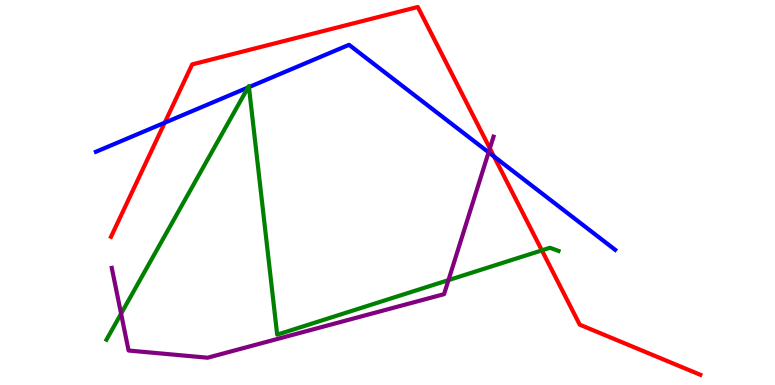[{'lines': ['blue', 'red'], 'intersections': [{'x': 2.13, 'y': 6.81}, {'x': 6.37, 'y': 5.94}]}, {'lines': ['green', 'red'], 'intersections': [{'x': 6.99, 'y': 3.5}]}, {'lines': ['purple', 'red'], 'intersections': [{'x': 6.32, 'y': 6.15}]}, {'lines': ['blue', 'green'], 'intersections': [{'x': 3.2, 'y': 7.73}, {'x': 3.21, 'y': 7.74}]}, {'lines': ['blue', 'purple'], 'intersections': [{'x': 6.3, 'y': 6.04}]}, {'lines': ['green', 'purple'], 'intersections': [{'x': 1.56, 'y': 1.85}, {'x': 5.79, 'y': 2.72}]}]